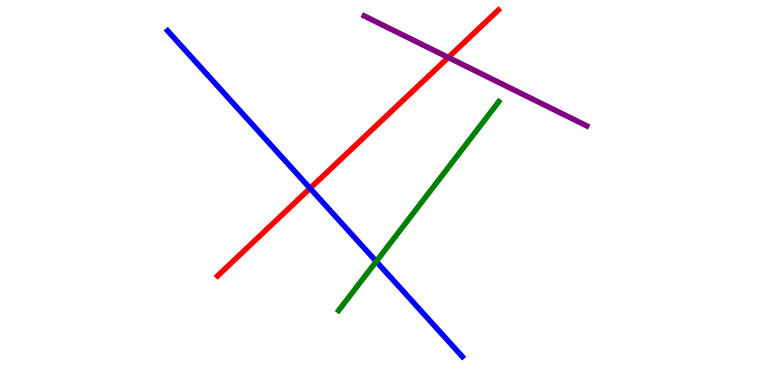[{'lines': ['blue', 'red'], 'intersections': [{'x': 4.0, 'y': 5.11}]}, {'lines': ['green', 'red'], 'intersections': []}, {'lines': ['purple', 'red'], 'intersections': [{'x': 5.78, 'y': 8.51}]}, {'lines': ['blue', 'green'], 'intersections': [{'x': 4.85, 'y': 3.21}]}, {'lines': ['blue', 'purple'], 'intersections': []}, {'lines': ['green', 'purple'], 'intersections': []}]